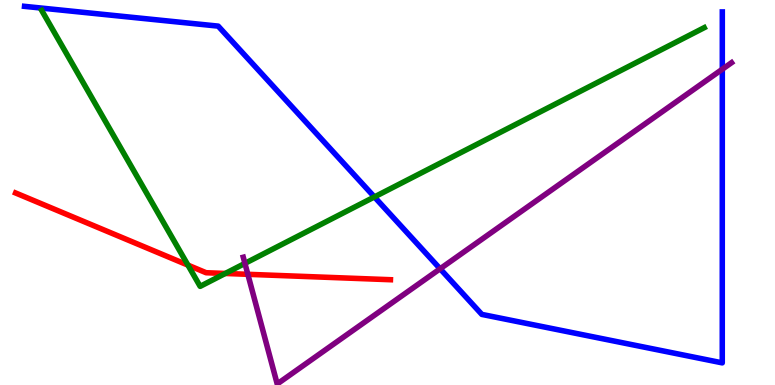[{'lines': ['blue', 'red'], 'intersections': []}, {'lines': ['green', 'red'], 'intersections': [{'x': 2.43, 'y': 3.11}, {'x': 2.91, 'y': 2.9}]}, {'lines': ['purple', 'red'], 'intersections': [{'x': 3.2, 'y': 2.88}]}, {'lines': ['blue', 'green'], 'intersections': [{'x': 4.83, 'y': 4.88}]}, {'lines': ['blue', 'purple'], 'intersections': [{'x': 5.68, 'y': 3.02}, {'x': 9.32, 'y': 8.2}]}, {'lines': ['green', 'purple'], 'intersections': [{'x': 3.16, 'y': 3.16}]}]